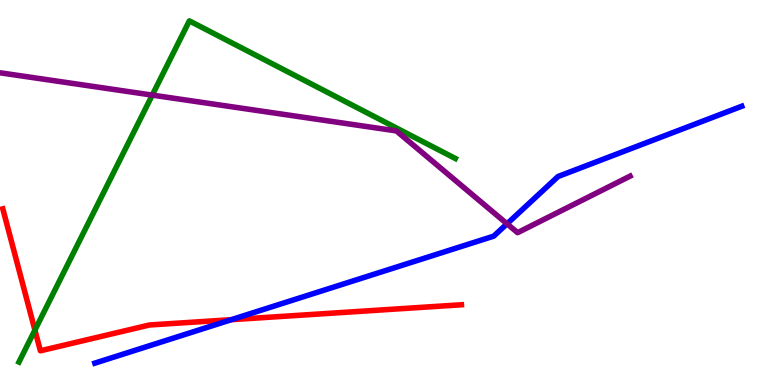[{'lines': ['blue', 'red'], 'intersections': [{'x': 2.98, 'y': 1.7}]}, {'lines': ['green', 'red'], 'intersections': [{'x': 0.451, 'y': 1.43}]}, {'lines': ['purple', 'red'], 'intersections': []}, {'lines': ['blue', 'green'], 'intersections': []}, {'lines': ['blue', 'purple'], 'intersections': [{'x': 6.54, 'y': 4.19}]}, {'lines': ['green', 'purple'], 'intersections': [{'x': 1.96, 'y': 7.53}]}]